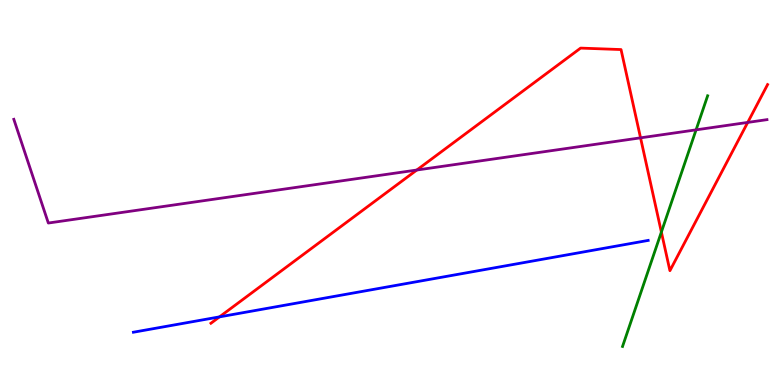[{'lines': ['blue', 'red'], 'intersections': [{'x': 2.83, 'y': 1.77}]}, {'lines': ['green', 'red'], 'intersections': [{'x': 8.53, 'y': 3.97}]}, {'lines': ['purple', 'red'], 'intersections': [{'x': 5.38, 'y': 5.58}, {'x': 8.27, 'y': 6.42}, {'x': 9.65, 'y': 6.82}]}, {'lines': ['blue', 'green'], 'intersections': []}, {'lines': ['blue', 'purple'], 'intersections': []}, {'lines': ['green', 'purple'], 'intersections': [{'x': 8.98, 'y': 6.63}]}]